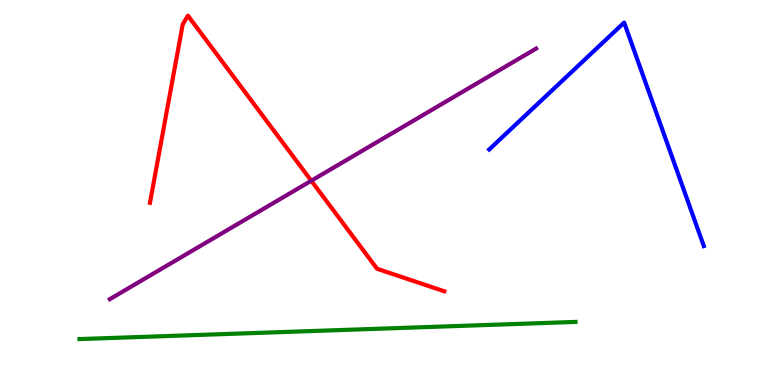[{'lines': ['blue', 'red'], 'intersections': []}, {'lines': ['green', 'red'], 'intersections': []}, {'lines': ['purple', 'red'], 'intersections': [{'x': 4.02, 'y': 5.31}]}, {'lines': ['blue', 'green'], 'intersections': []}, {'lines': ['blue', 'purple'], 'intersections': []}, {'lines': ['green', 'purple'], 'intersections': []}]